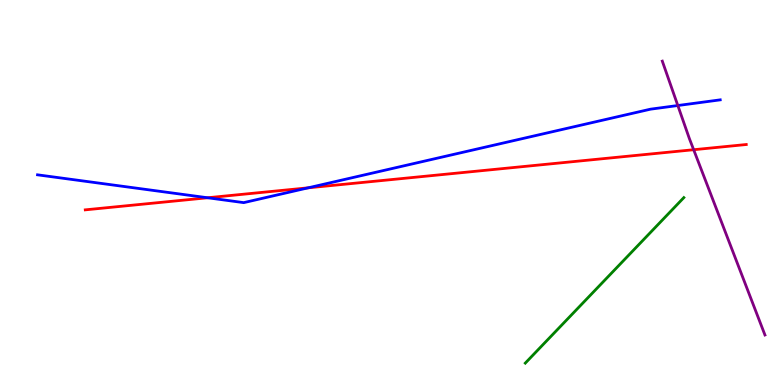[{'lines': ['blue', 'red'], 'intersections': [{'x': 2.68, 'y': 4.86}, {'x': 3.98, 'y': 5.12}]}, {'lines': ['green', 'red'], 'intersections': []}, {'lines': ['purple', 'red'], 'intersections': [{'x': 8.95, 'y': 6.11}]}, {'lines': ['blue', 'green'], 'intersections': []}, {'lines': ['blue', 'purple'], 'intersections': [{'x': 8.75, 'y': 7.26}]}, {'lines': ['green', 'purple'], 'intersections': []}]